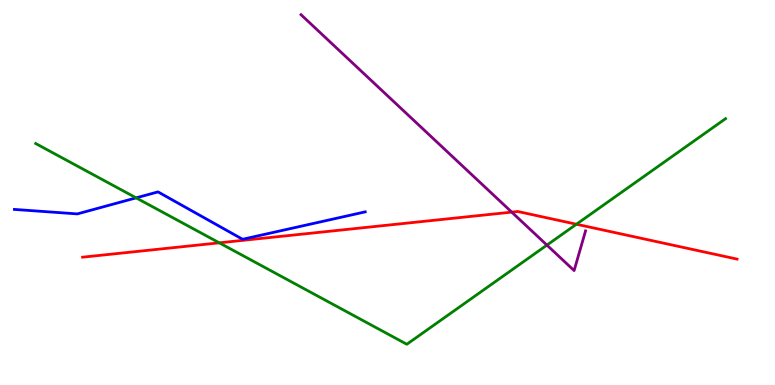[{'lines': ['blue', 'red'], 'intersections': []}, {'lines': ['green', 'red'], 'intersections': [{'x': 2.83, 'y': 3.69}, {'x': 7.44, 'y': 4.18}]}, {'lines': ['purple', 'red'], 'intersections': [{'x': 6.6, 'y': 4.49}]}, {'lines': ['blue', 'green'], 'intersections': [{'x': 1.76, 'y': 4.86}]}, {'lines': ['blue', 'purple'], 'intersections': []}, {'lines': ['green', 'purple'], 'intersections': [{'x': 7.06, 'y': 3.63}]}]